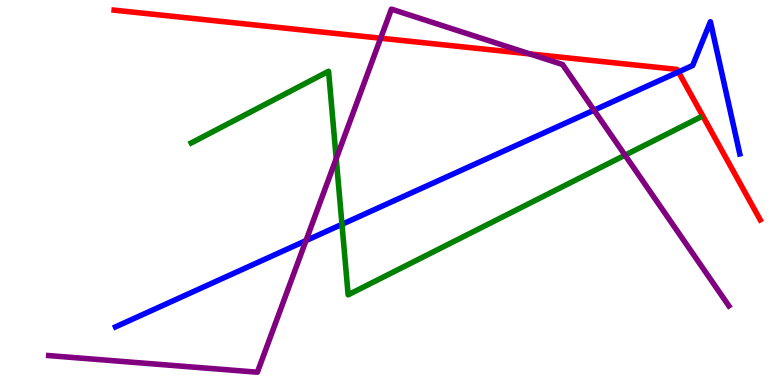[{'lines': ['blue', 'red'], 'intersections': [{'x': 8.75, 'y': 8.13}]}, {'lines': ['green', 'red'], 'intersections': []}, {'lines': ['purple', 'red'], 'intersections': [{'x': 4.91, 'y': 9.01}, {'x': 6.84, 'y': 8.6}]}, {'lines': ['blue', 'green'], 'intersections': [{'x': 4.41, 'y': 4.17}]}, {'lines': ['blue', 'purple'], 'intersections': [{'x': 3.95, 'y': 3.75}, {'x': 7.66, 'y': 7.14}]}, {'lines': ['green', 'purple'], 'intersections': [{'x': 4.34, 'y': 5.88}, {'x': 8.06, 'y': 5.97}]}]